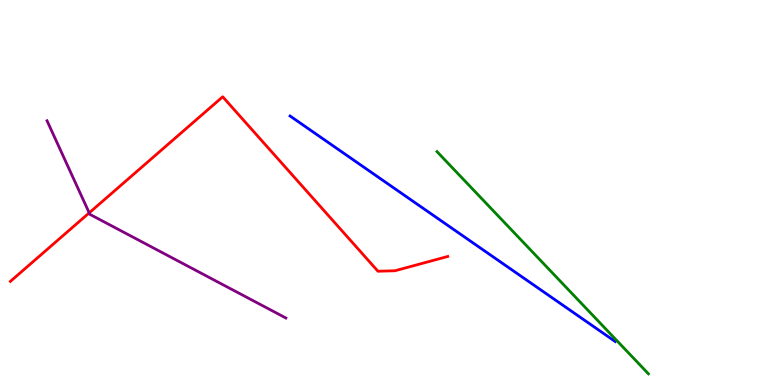[{'lines': ['blue', 'red'], 'intersections': []}, {'lines': ['green', 'red'], 'intersections': []}, {'lines': ['purple', 'red'], 'intersections': [{'x': 1.15, 'y': 4.47}]}, {'lines': ['blue', 'green'], 'intersections': []}, {'lines': ['blue', 'purple'], 'intersections': []}, {'lines': ['green', 'purple'], 'intersections': []}]